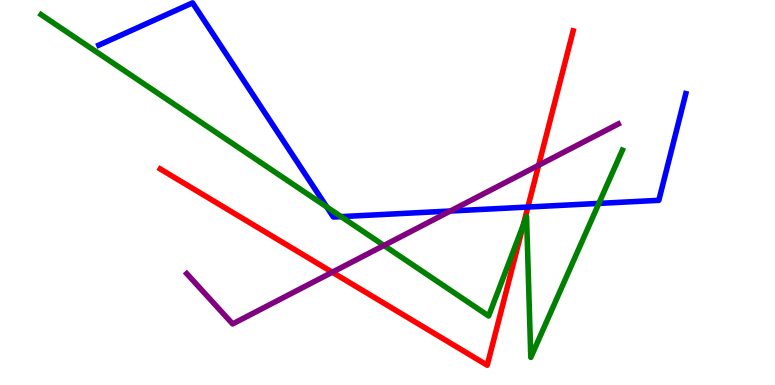[{'lines': ['blue', 'red'], 'intersections': [{'x': 6.81, 'y': 4.62}]}, {'lines': ['green', 'red'], 'intersections': [{'x': 6.75, 'y': 4.15}]}, {'lines': ['purple', 'red'], 'intersections': [{'x': 4.29, 'y': 2.93}, {'x': 6.95, 'y': 5.71}]}, {'lines': ['blue', 'green'], 'intersections': [{'x': 4.22, 'y': 4.62}, {'x': 4.4, 'y': 4.37}, {'x': 7.73, 'y': 4.72}]}, {'lines': ['blue', 'purple'], 'intersections': [{'x': 5.81, 'y': 4.52}]}, {'lines': ['green', 'purple'], 'intersections': [{'x': 4.95, 'y': 3.62}]}]